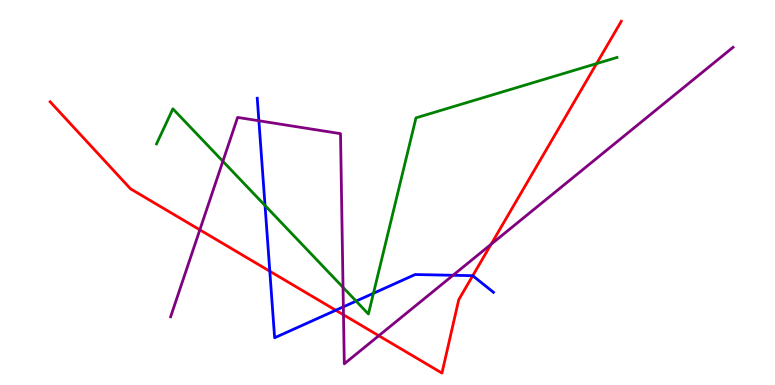[{'lines': ['blue', 'red'], 'intersections': [{'x': 3.48, 'y': 2.95}, {'x': 4.33, 'y': 1.94}, {'x': 6.1, 'y': 2.84}]}, {'lines': ['green', 'red'], 'intersections': [{'x': 7.7, 'y': 8.35}]}, {'lines': ['purple', 'red'], 'intersections': [{'x': 2.58, 'y': 4.03}, {'x': 4.43, 'y': 1.82}, {'x': 4.89, 'y': 1.28}, {'x': 6.34, 'y': 3.65}]}, {'lines': ['blue', 'green'], 'intersections': [{'x': 3.42, 'y': 4.66}, {'x': 4.59, 'y': 2.18}, {'x': 4.82, 'y': 2.38}]}, {'lines': ['blue', 'purple'], 'intersections': [{'x': 3.34, 'y': 6.86}, {'x': 4.43, 'y': 2.03}, {'x': 5.85, 'y': 2.85}]}, {'lines': ['green', 'purple'], 'intersections': [{'x': 2.88, 'y': 5.81}, {'x': 4.43, 'y': 2.54}]}]